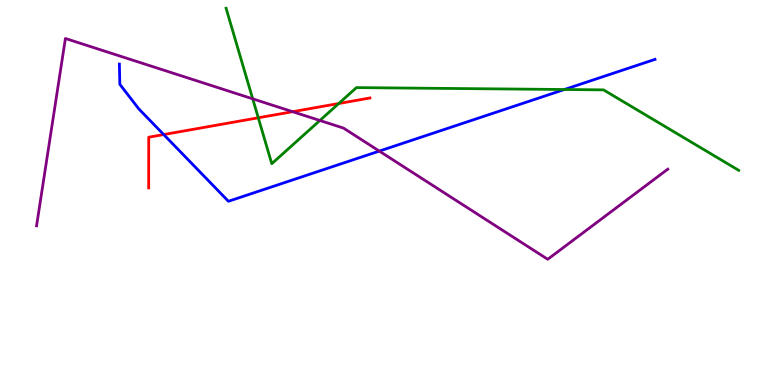[{'lines': ['blue', 'red'], 'intersections': [{'x': 2.11, 'y': 6.5}]}, {'lines': ['green', 'red'], 'intersections': [{'x': 3.33, 'y': 6.94}, {'x': 4.37, 'y': 7.31}]}, {'lines': ['purple', 'red'], 'intersections': [{'x': 3.78, 'y': 7.1}]}, {'lines': ['blue', 'green'], 'intersections': [{'x': 7.28, 'y': 7.68}]}, {'lines': ['blue', 'purple'], 'intersections': [{'x': 4.89, 'y': 6.08}]}, {'lines': ['green', 'purple'], 'intersections': [{'x': 3.26, 'y': 7.43}, {'x': 4.13, 'y': 6.87}]}]